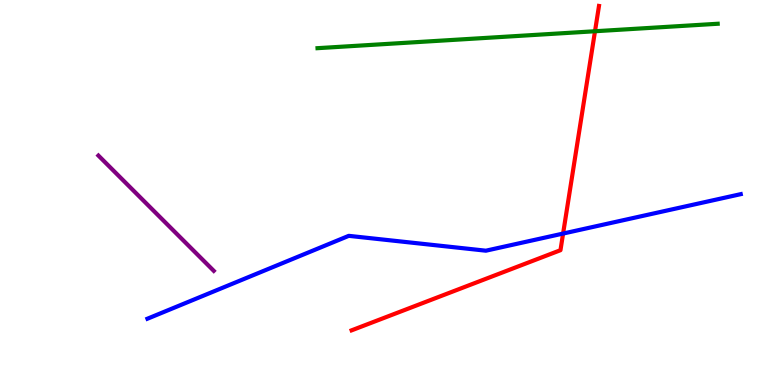[{'lines': ['blue', 'red'], 'intersections': [{'x': 7.27, 'y': 3.93}]}, {'lines': ['green', 'red'], 'intersections': [{'x': 7.68, 'y': 9.19}]}, {'lines': ['purple', 'red'], 'intersections': []}, {'lines': ['blue', 'green'], 'intersections': []}, {'lines': ['blue', 'purple'], 'intersections': []}, {'lines': ['green', 'purple'], 'intersections': []}]